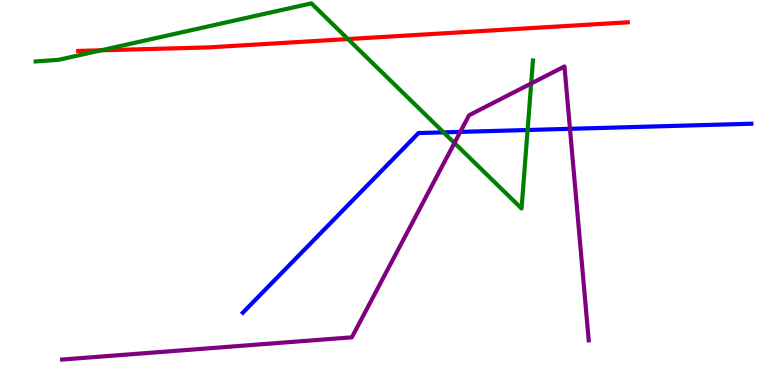[{'lines': ['blue', 'red'], 'intersections': []}, {'lines': ['green', 'red'], 'intersections': [{'x': 1.3, 'y': 8.69}, {'x': 4.49, 'y': 8.99}]}, {'lines': ['purple', 'red'], 'intersections': []}, {'lines': ['blue', 'green'], 'intersections': [{'x': 5.72, 'y': 6.56}, {'x': 6.81, 'y': 6.62}]}, {'lines': ['blue', 'purple'], 'intersections': [{'x': 5.94, 'y': 6.57}, {'x': 7.35, 'y': 6.65}]}, {'lines': ['green', 'purple'], 'intersections': [{'x': 5.86, 'y': 6.29}, {'x': 6.85, 'y': 7.83}]}]